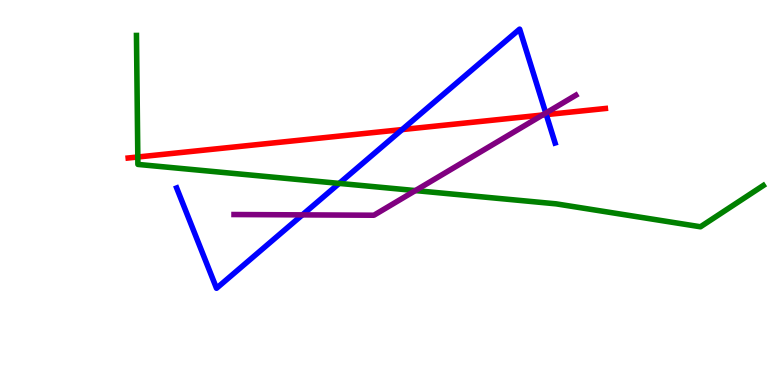[{'lines': ['blue', 'red'], 'intersections': [{'x': 5.19, 'y': 6.63}, {'x': 7.05, 'y': 7.02}]}, {'lines': ['green', 'red'], 'intersections': [{'x': 1.78, 'y': 5.92}]}, {'lines': ['purple', 'red'], 'intersections': [{'x': 7.0, 'y': 7.01}]}, {'lines': ['blue', 'green'], 'intersections': [{'x': 4.38, 'y': 5.24}]}, {'lines': ['blue', 'purple'], 'intersections': [{'x': 3.9, 'y': 4.42}, {'x': 7.04, 'y': 7.06}]}, {'lines': ['green', 'purple'], 'intersections': [{'x': 5.36, 'y': 5.05}]}]